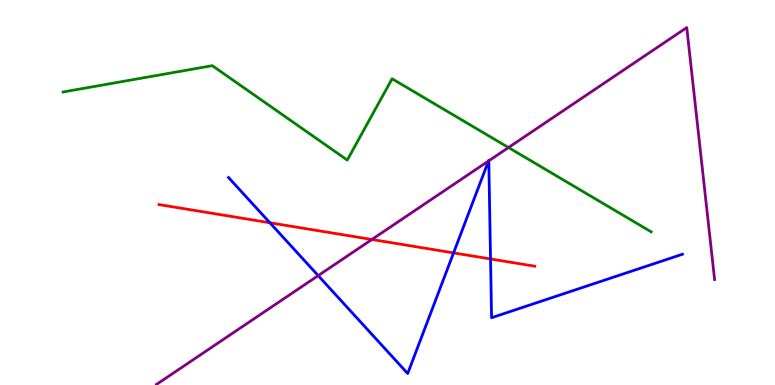[{'lines': ['blue', 'red'], 'intersections': [{'x': 3.48, 'y': 4.21}, {'x': 5.85, 'y': 3.43}, {'x': 6.33, 'y': 3.27}]}, {'lines': ['green', 'red'], 'intersections': []}, {'lines': ['purple', 'red'], 'intersections': [{'x': 4.8, 'y': 3.78}]}, {'lines': ['blue', 'green'], 'intersections': []}, {'lines': ['blue', 'purple'], 'intersections': [{'x': 4.11, 'y': 2.84}, {'x': 6.3, 'y': 5.82}, {'x': 6.31, 'y': 5.82}]}, {'lines': ['green', 'purple'], 'intersections': [{'x': 6.56, 'y': 6.17}]}]